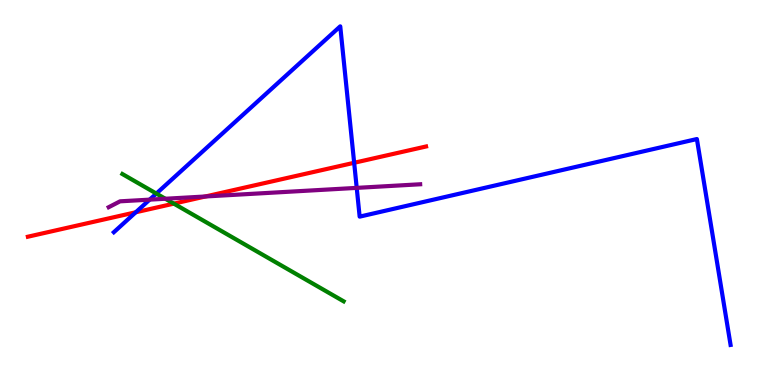[{'lines': ['blue', 'red'], 'intersections': [{'x': 1.75, 'y': 4.49}, {'x': 4.57, 'y': 5.77}]}, {'lines': ['green', 'red'], 'intersections': [{'x': 2.24, 'y': 4.71}]}, {'lines': ['purple', 'red'], 'intersections': [{'x': 2.65, 'y': 4.9}]}, {'lines': ['blue', 'green'], 'intersections': [{'x': 2.02, 'y': 4.97}]}, {'lines': ['blue', 'purple'], 'intersections': [{'x': 1.93, 'y': 4.81}, {'x': 4.6, 'y': 5.12}]}, {'lines': ['green', 'purple'], 'intersections': [{'x': 2.13, 'y': 4.84}]}]